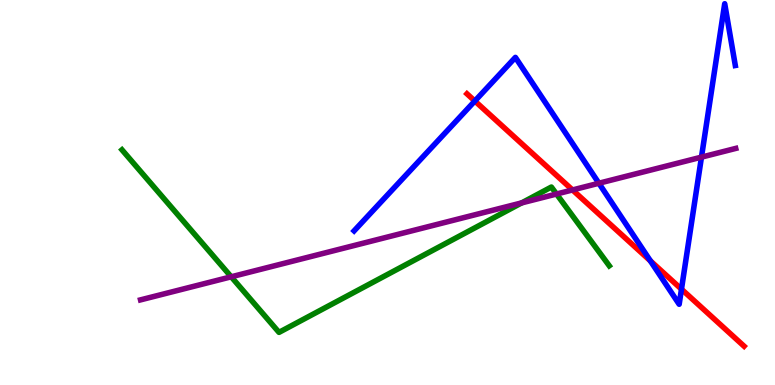[{'lines': ['blue', 'red'], 'intersections': [{'x': 6.13, 'y': 7.38}, {'x': 8.39, 'y': 3.22}, {'x': 8.79, 'y': 2.49}]}, {'lines': ['green', 'red'], 'intersections': []}, {'lines': ['purple', 'red'], 'intersections': [{'x': 7.39, 'y': 5.07}]}, {'lines': ['blue', 'green'], 'intersections': []}, {'lines': ['blue', 'purple'], 'intersections': [{'x': 7.73, 'y': 5.24}, {'x': 9.05, 'y': 5.92}]}, {'lines': ['green', 'purple'], 'intersections': [{'x': 2.98, 'y': 2.81}, {'x': 6.73, 'y': 4.73}, {'x': 7.18, 'y': 4.96}]}]